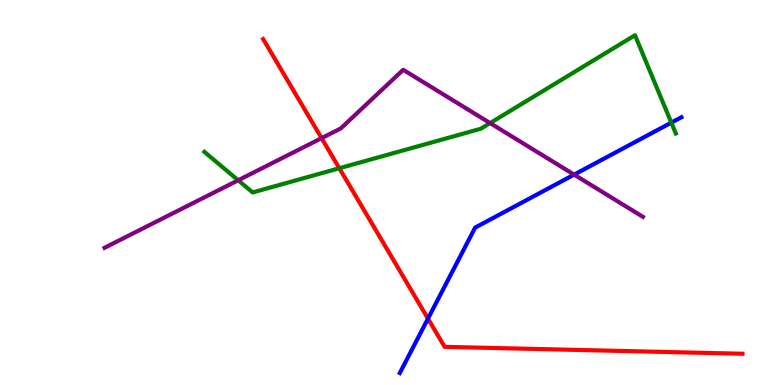[{'lines': ['blue', 'red'], 'intersections': [{'x': 5.52, 'y': 1.72}]}, {'lines': ['green', 'red'], 'intersections': [{'x': 4.38, 'y': 5.63}]}, {'lines': ['purple', 'red'], 'intersections': [{'x': 4.15, 'y': 6.41}]}, {'lines': ['blue', 'green'], 'intersections': [{'x': 8.66, 'y': 6.81}]}, {'lines': ['blue', 'purple'], 'intersections': [{'x': 7.41, 'y': 5.46}]}, {'lines': ['green', 'purple'], 'intersections': [{'x': 3.07, 'y': 5.32}, {'x': 6.32, 'y': 6.8}]}]